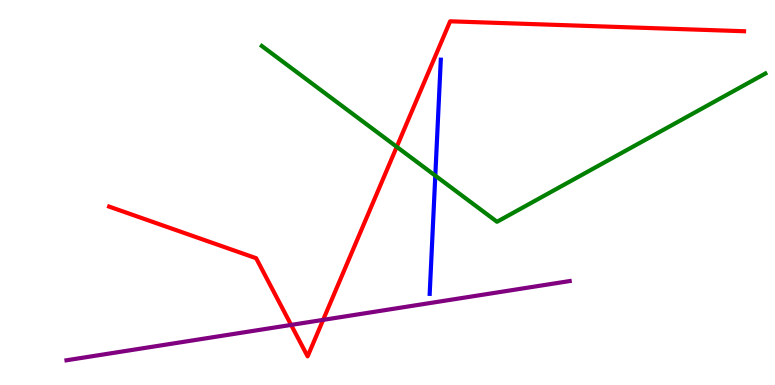[{'lines': ['blue', 'red'], 'intersections': []}, {'lines': ['green', 'red'], 'intersections': [{'x': 5.12, 'y': 6.19}]}, {'lines': ['purple', 'red'], 'intersections': [{'x': 3.76, 'y': 1.56}, {'x': 4.17, 'y': 1.69}]}, {'lines': ['blue', 'green'], 'intersections': [{'x': 5.62, 'y': 5.44}]}, {'lines': ['blue', 'purple'], 'intersections': []}, {'lines': ['green', 'purple'], 'intersections': []}]